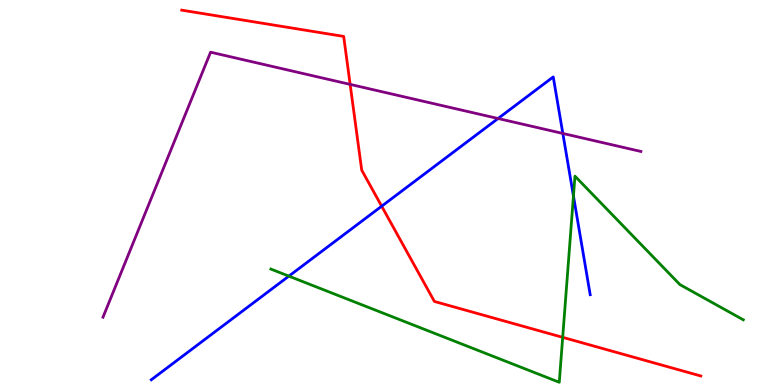[{'lines': ['blue', 'red'], 'intersections': [{'x': 4.92, 'y': 4.64}]}, {'lines': ['green', 'red'], 'intersections': [{'x': 7.26, 'y': 1.24}]}, {'lines': ['purple', 'red'], 'intersections': [{'x': 4.52, 'y': 7.81}]}, {'lines': ['blue', 'green'], 'intersections': [{'x': 3.73, 'y': 2.83}, {'x': 7.4, 'y': 4.91}]}, {'lines': ['blue', 'purple'], 'intersections': [{'x': 6.43, 'y': 6.92}, {'x': 7.26, 'y': 6.53}]}, {'lines': ['green', 'purple'], 'intersections': []}]